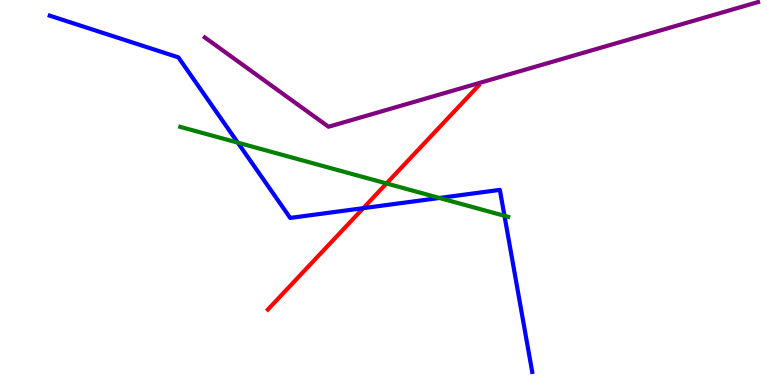[{'lines': ['blue', 'red'], 'intersections': [{'x': 4.69, 'y': 4.59}]}, {'lines': ['green', 'red'], 'intersections': [{'x': 4.99, 'y': 5.23}]}, {'lines': ['purple', 'red'], 'intersections': []}, {'lines': ['blue', 'green'], 'intersections': [{'x': 3.07, 'y': 6.29}, {'x': 5.67, 'y': 4.86}, {'x': 6.51, 'y': 4.39}]}, {'lines': ['blue', 'purple'], 'intersections': []}, {'lines': ['green', 'purple'], 'intersections': []}]